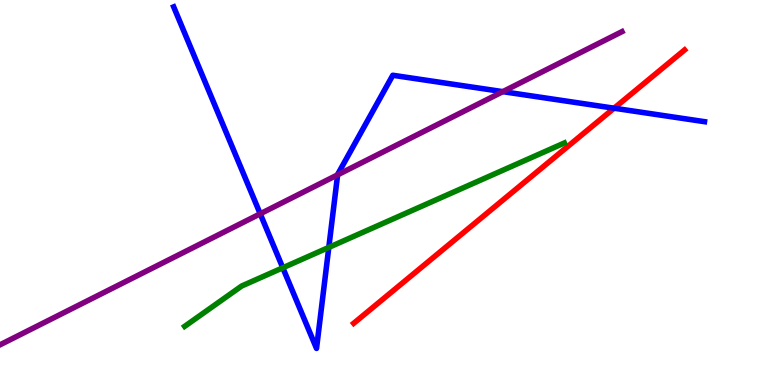[{'lines': ['blue', 'red'], 'intersections': [{'x': 7.92, 'y': 7.19}]}, {'lines': ['green', 'red'], 'intersections': []}, {'lines': ['purple', 'red'], 'intersections': []}, {'lines': ['blue', 'green'], 'intersections': [{'x': 3.65, 'y': 3.04}, {'x': 4.24, 'y': 3.57}]}, {'lines': ['blue', 'purple'], 'intersections': [{'x': 3.36, 'y': 4.45}, {'x': 4.36, 'y': 5.46}, {'x': 6.49, 'y': 7.62}]}, {'lines': ['green', 'purple'], 'intersections': []}]